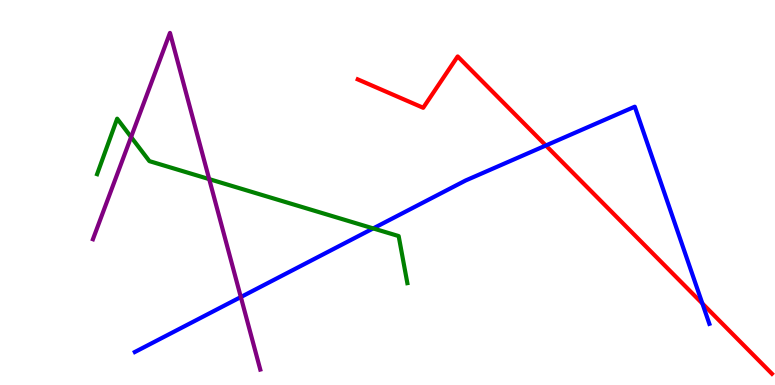[{'lines': ['blue', 'red'], 'intersections': [{'x': 7.04, 'y': 6.22}, {'x': 9.06, 'y': 2.12}]}, {'lines': ['green', 'red'], 'intersections': []}, {'lines': ['purple', 'red'], 'intersections': []}, {'lines': ['blue', 'green'], 'intersections': [{'x': 4.82, 'y': 4.07}]}, {'lines': ['blue', 'purple'], 'intersections': [{'x': 3.11, 'y': 2.28}]}, {'lines': ['green', 'purple'], 'intersections': [{'x': 1.69, 'y': 6.44}, {'x': 2.7, 'y': 5.35}]}]